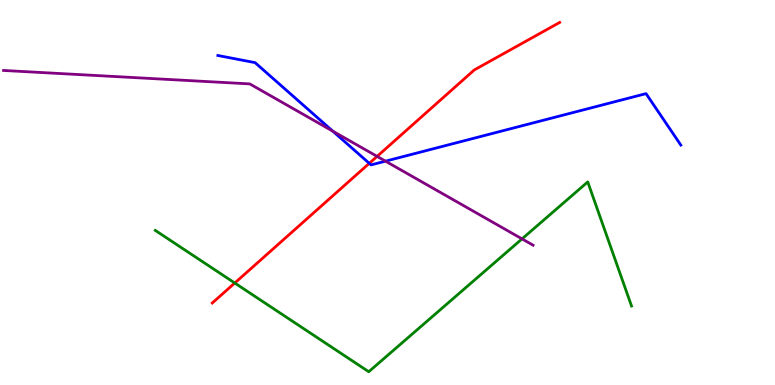[{'lines': ['blue', 'red'], 'intersections': [{'x': 4.76, 'y': 5.76}]}, {'lines': ['green', 'red'], 'intersections': [{'x': 3.03, 'y': 2.65}]}, {'lines': ['purple', 'red'], 'intersections': [{'x': 4.87, 'y': 5.94}]}, {'lines': ['blue', 'green'], 'intersections': []}, {'lines': ['blue', 'purple'], 'intersections': [{'x': 4.29, 'y': 6.59}, {'x': 4.97, 'y': 5.81}]}, {'lines': ['green', 'purple'], 'intersections': [{'x': 6.74, 'y': 3.8}]}]